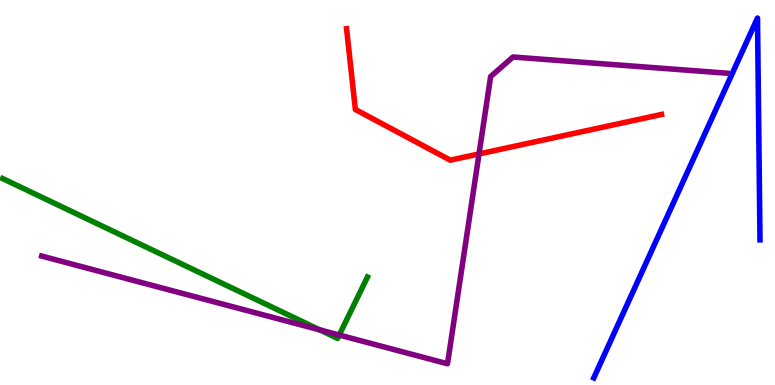[{'lines': ['blue', 'red'], 'intersections': []}, {'lines': ['green', 'red'], 'intersections': []}, {'lines': ['purple', 'red'], 'intersections': [{'x': 6.18, 'y': 6.0}]}, {'lines': ['blue', 'green'], 'intersections': []}, {'lines': ['blue', 'purple'], 'intersections': []}, {'lines': ['green', 'purple'], 'intersections': [{'x': 4.12, 'y': 1.43}, {'x': 4.38, 'y': 1.3}]}]